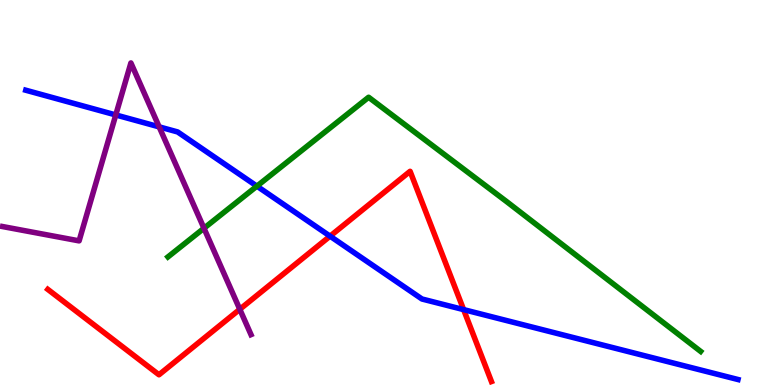[{'lines': ['blue', 'red'], 'intersections': [{'x': 4.26, 'y': 3.87}, {'x': 5.98, 'y': 1.96}]}, {'lines': ['green', 'red'], 'intersections': []}, {'lines': ['purple', 'red'], 'intersections': [{'x': 3.09, 'y': 1.97}]}, {'lines': ['blue', 'green'], 'intersections': [{'x': 3.31, 'y': 5.17}]}, {'lines': ['blue', 'purple'], 'intersections': [{'x': 1.49, 'y': 7.01}, {'x': 2.05, 'y': 6.7}]}, {'lines': ['green', 'purple'], 'intersections': [{'x': 2.63, 'y': 4.07}]}]